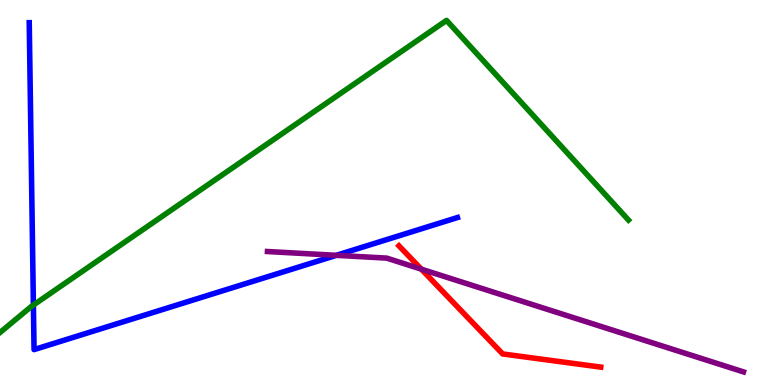[{'lines': ['blue', 'red'], 'intersections': []}, {'lines': ['green', 'red'], 'intersections': []}, {'lines': ['purple', 'red'], 'intersections': [{'x': 5.44, 'y': 3.01}]}, {'lines': ['blue', 'green'], 'intersections': [{'x': 0.431, 'y': 2.08}]}, {'lines': ['blue', 'purple'], 'intersections': [{'x': 4.34, 'y': 3.37}]}, {'lines': ['green', 'purple'], 'intersections': []}]